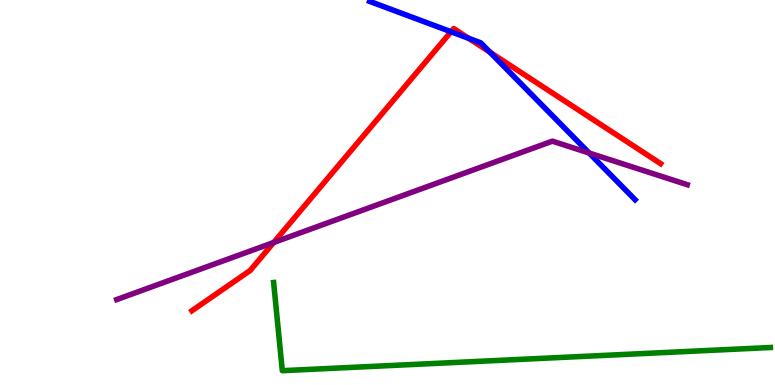[{'lines': ['blue', 'red'], 'intersections': [{'x': 5.82, 'y': 9.18}, {'x': 6.05, 'y': 9.0}, {'x': 6.32, 'y': 8.64}]}, {'lines': ['green', 'red'], 'intersections': []}, {'lines': ['purple', 'red'], 'intersections': [{'x': 3.53, 'y': 3.7}]}, {'lines': ['blue', 'green'], 'intersections': []}, {'lines': ['blue', 'purple'], 'intersections': [{'x': 7.6, 'y': 6.03}]}, {'lines': ['green', 'purple'], 'intersections': []}]